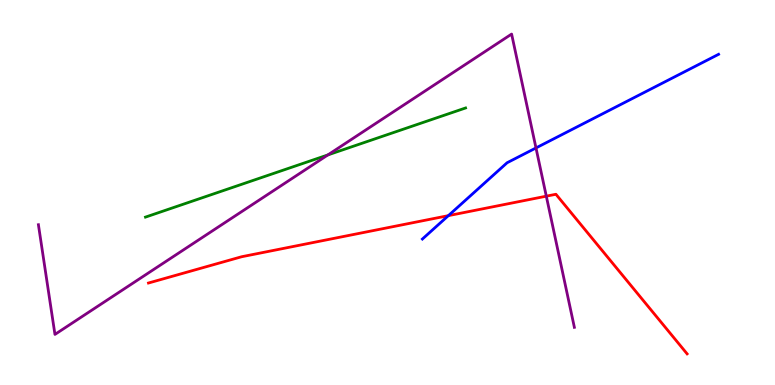[{'lines': ['blue', 'red'], 'intersections': [{'x': 5.79, 'y': 4.4}]}, {'lines': ['green', 'red'], 'intersections': []}, {'lines': ['purple', 'red'], 'intersections': [{'x': 7.05, 'y': 4.9}]}, {'lines': ['blue', 'green'], 'intersections': []}, {'lines': ['blue', 'purple'], 'intersections': [{'x': 6.92, 'y': 6.16}]}, {'lines': ['green', 'purple'], 'intersections': [{'x': 4.23, 'y': 5.98}]}]